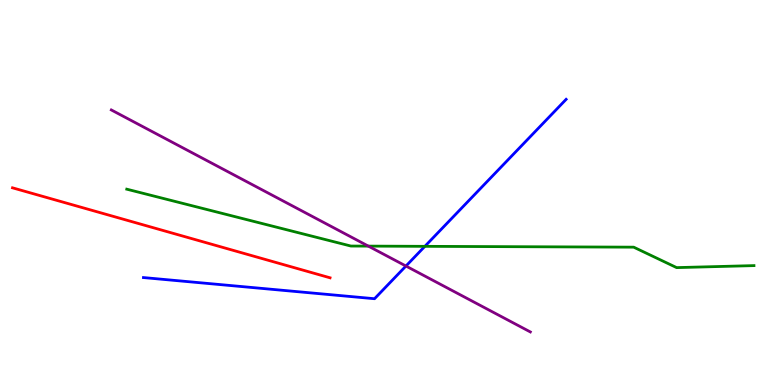[{'lines': ['blue', 'red'], 'intersections': []}, {'lines': ['green', 'red'], 'intersections': []}, {'lines': ['purple', 'red'], 'intersections': []}, {'lines': ['blue', 'green'], 'intersections': [{'x': 5.48, 'y': 3.6}]}, {'lines': ['blue', 'purple'], 'intersections': [{'x': 5.24, 'y': 3.09}]}, {'lines': ['green', 'purple'], 'intersections': [{'x': 4.75, 'y': 3.61}]}]